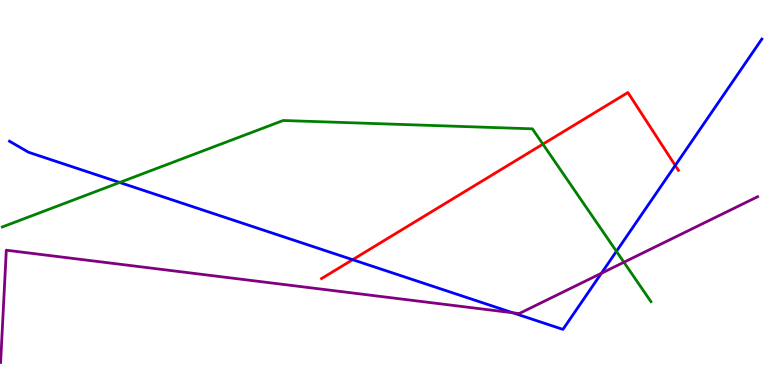[{'lines': ['blue', 'red'], 'intersections': [{'x': 4.55, 'y': 3.25}, {'x': 8.71, 'y': 5.7}]}, {'lines': ['green', 'red'], 'intersections': [{'x': 7.01, 'y': 6.26}]}, {'lines': ['purple', 'red'], 'intersections': []}, {'lines': ['blue', 'green'], 'intersections': [{'x': 1.54, 'y': 5.26}, {'x': 7.95, 'y': 3.47}]}, {'lines': ['blue', 'purple'], 'intersections': [{'x': 6.62, 'y': 1.88}, {'x': 7.76, 'y': 2.9}]}, {'lines': ['green', 'purple'], 'intersections': [{'x': 8.05, 'y': 3.19}]}]